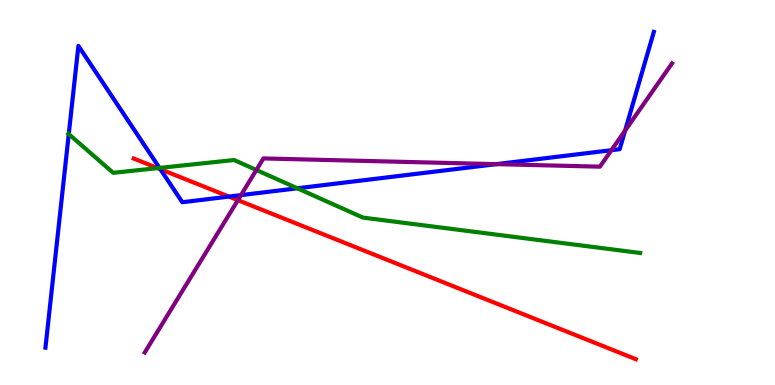[{'lines': ['blue', 'red'], 'intersections': [{'x': 2.07, 'y': 5.61}, {'x': 2.95, 'y': 4.89}]}, {'lines': ['green', 'red'], 'intersections': [{'x': 2.03, 'y': 5.63}]}, {'lines': ['purple', 'red'], 'intersections': [{'x': 3.07, 'y': 4.8}]}, {'lines': ['blue', 'green'], 'intersections': [{'x': 0.887, 'y': 6.52}, {'x': 2.06, 'y': 5.64}, {'x': 3.84, 'y': 5.11}]}, {'lines': ['blue', 'purple'], 'intersections': [{'x': 3.11, 'y': 4.93}, {'x': 6.41, 'y': 5.74}, {'x': 7.89, 'y': 6.1}, {'x': 8.07, 'y': 6.61}]}, {'lines': ['green', 'purple'], 'intersections': [{'x': 3.31, 'y': 5.59}]}]